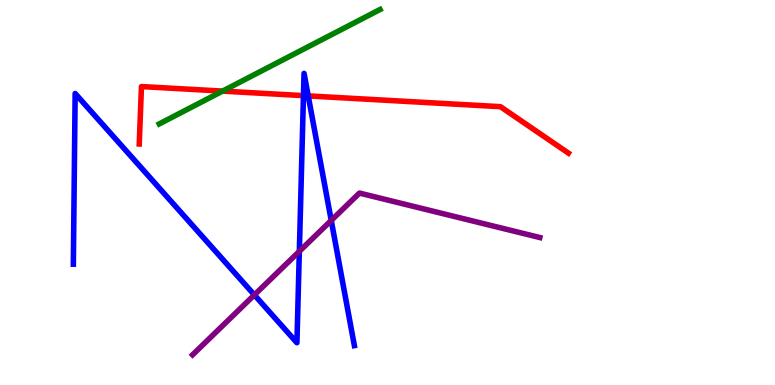[{'lines': ['blue', 'red'], 'intersections': [{'x': 3.92, 'y': 7.52}, {'x': 3.98, 'y': 7.51}]}, {'lines': ['green', 'red'], 'intersections': [{'x': 2.87, 'y': 7.63}]}, {'lines': ['purple', 'red'], 'intersections': []}, {'lines': ['blue', 'green'], 'intersections': []}, {'lines': ['blue', 'purple'], 'intersections': [{'x': 3.28, 'y': 2.34}, {'x': 3.86, 'y': 3.47}, {'x': 4.27, 'y': 4.27}]}, {'lines': ['green', 'purple'], 'intersections': []}]